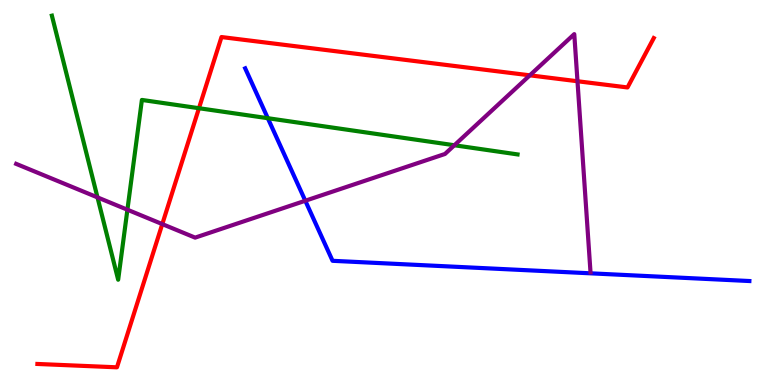[{'lines': ['blue', 'red'], 'intersections': []}, {'lines': ['green', 'red'], 'intersections': [{'x': 2.57, 'y': 7.19}]}, {'lines': ['purple', 'red'], 'intersections': [{'x': 2.09, 'y': 4.18}, {'x': 6.84, 'y': 8.04}, {'x': 7.45, 'y': 7.89}]}, {'lines': ['blue', 'green'], 'intersections': [{'x': 3.46, 'y': 6.93}]}, {'lines': ['blue', 'purple'], 'intersections': [{'x': 3.94, 'y': 4.79}]}, {'lines': ['green', 'purple'], 'intersections': [{'x': 1.26, 'y': 4.87}, {'x': 1.64, 'y': 4.55}, {'x': 5.86, 'y': 6.23}]}]